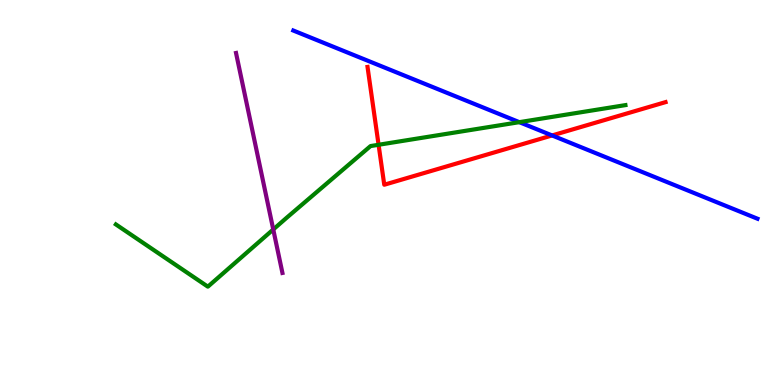[{'lines': ['blue', 'red'], 'intersections': [{'x': 7.12, 'y': 6.48}]}, {'lines': ['green', 'red'], 'intersections': [{'x': 4.88, 'y': 6.24}]}, {'lines': ['purple', 'red'], 'intersections': []}, {'lines': ['blue', 'green'], 'intersections': [{'x': 6.7, 'y': 6.83}]}, {'lines': ['blue', 'purple'], 'intersections': []}, {'lines': ['green', 'purple'], 'intersections': [{'x': 3.53, 'y': 4.04}]}]